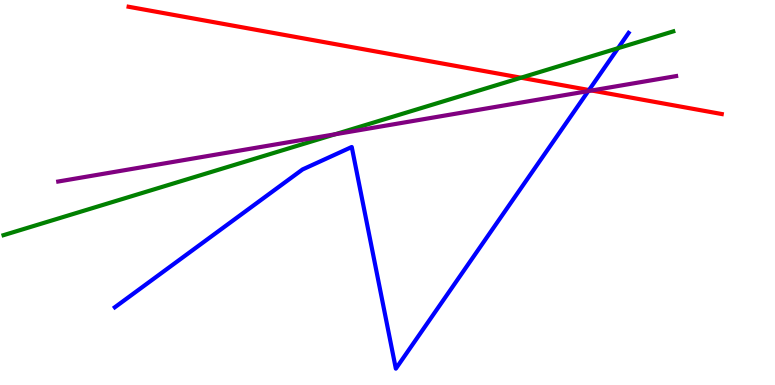[{'lines': ['blue', 'red'], 'intersections': [{'x': 7.6, 'y': 7.66}]}, {'lines': ['green', 'red'], 'intersections': [{'x': 6.72, 'y': 7.98}]}, {'lines': ['purple', 'red'], 'intersections': [{'x': 7.63, 'y': 7.65}]}, {'lines': ['blue', 'green'], 'intersections': [{'x': 7.97, 'y': 8.75}]}, {'lines': ['blue', 'purple'], 'intersections': [{'x': 7.59, 'y': 7.63}]}, {'lines': ['green', 'purple'], 'intersections': [{'x': 4.32, 'y': 6.51}]}]